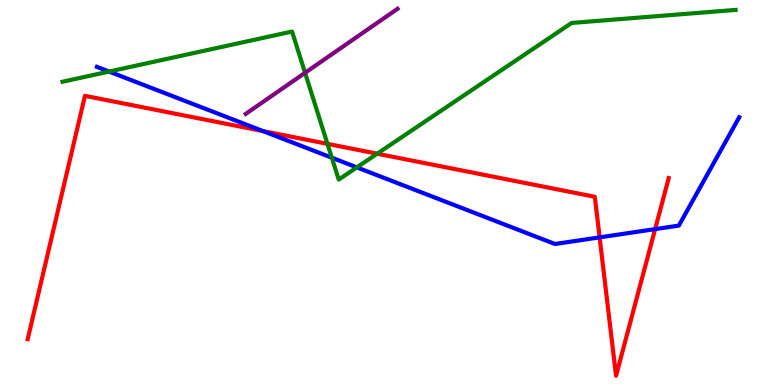[{'lines': ['blue', 'red'], 'intersections': [{'x': 3.39, 'y': 6.6}, {'x': 7.74, 'y': 3.83}, {'x': 8.45, 'y': 4.05}]}, {'lines': ['green', 'red'], 'intersections': [{'x': 4.23, 'y': 6.26}, {'x': 4.87, 'y': 6.01}]}, {'lines': ['purple', 'red'], 'intersections': []}, {'lines': ['blue', 'green'], 'intersections': [{'x': 1.41, 'y': 8.14}, {'x': 4.28, 'y': 5.9}, {'x': 4.6, 'y': 5.65}]}, {'lines': ['blue', 'purple'], 'intersections': []}, {'lines': ['green', 'purple'], 'intersections': [{'x': 3.94, 'y': 8.11}]}]